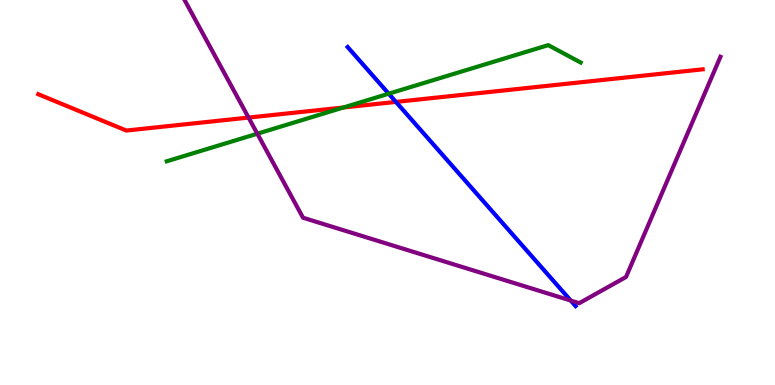[{'lines': ['blue', 'red'], 'intersections': [{'x': 5.11, 'y': 7.35}]}, {'lines': ['green', 'red'], 'intersections': [{'x': 4.43, 'y': 7.21}]}, {'lines': ['purple', 'red'], 'intersections': [{'x': 3.21, 'y': 6.95}]}, {'lines': ['blue', 'green'], 'intersections': [{'x': 5.02, 'y': 7.57}]}, {'lines': ['blue', 'purple'], 'intersections': [{'x': 7.36, 'y': 2.19}]}, {'lines': ['green', 'purple'], 'intersections': [{'x': 3.32, 'y': 6.53}]}]